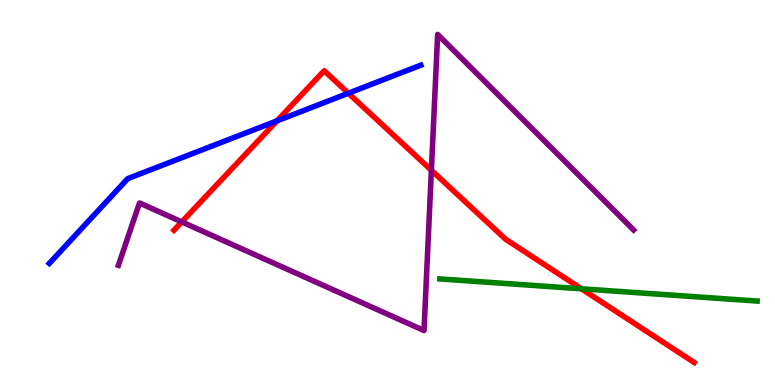[{'lines': ['blue', 'red'], 'intersections': [{'x': 3.57, 'y': 6.86}, {'x': 4.5, 'y': 7.58}]}, {'lines': ['green', 'red'], 'intersections': [{'x': 7.5, 'y': 2.5}]}, {'lines': ['purple', 'red'], 'intersections': [{'x': 2.35, 'y': 4.24}, {'x': 5.57, 'y': 5.58}]}, {'lines': ['blue', 'green'], 'intersections': []}, {'lines': ['blue', 'purple'], 'intersections': []}, {'lines': ['green', 'purple'], 'intersections': []}]